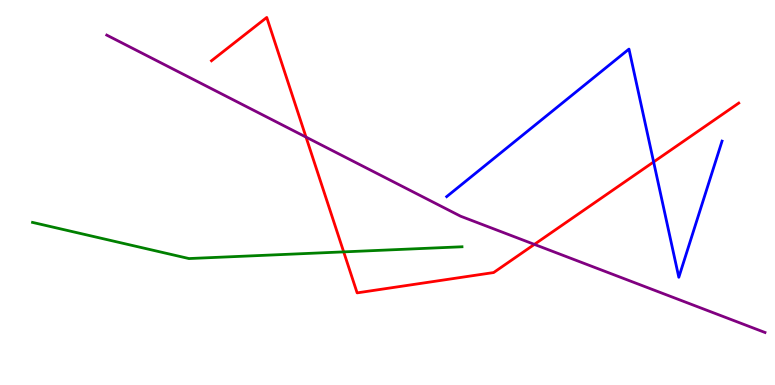[{'lines': ['blue', 'red'], 'intersections': [{'x': 8.43, 'y': 5.79}]}, {'lines': ['green', 'red'], 'intersections': [{'x': 4.43, 'y': 3.46}]}, {'lines': ['purple', 'red'], 'intersections': [{'x': 3.95, 'y': 6.44}, {'x': 6.9, 'y': 3.65}]}, {'lines': ['blue', 'green'], 'intersections': []}, {'lines': ['blue', 'purple'], 'intersections': []}, {'lines': ['green', 'purple'], 'intersections': []}]